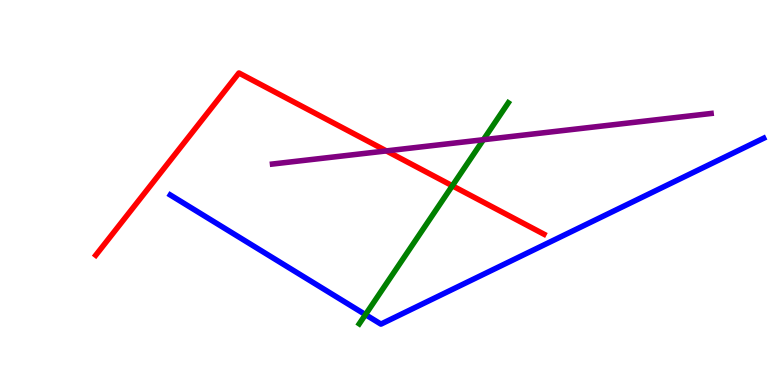[{'lines': ['blue', 'red'], 'intersections': []}, {'lines': ['green', 'red'], 'intersections': [{'x': 5.84, 'y': 5.17}]}, {'lines': ['purple', 'red'], 'intersections': [{'x': 4.99, 'y': 6.08}]}, {'lines': ['blue', 'green'], 'intersections': [{'x': 4.72, 'y': 1.83}]}, {'lines': ['blue', 'purple'], 'intersections': []}, {'lines': ['green', 'purple'], 'intersections': [{'x': 6.24, 'y': 6.37}]}]